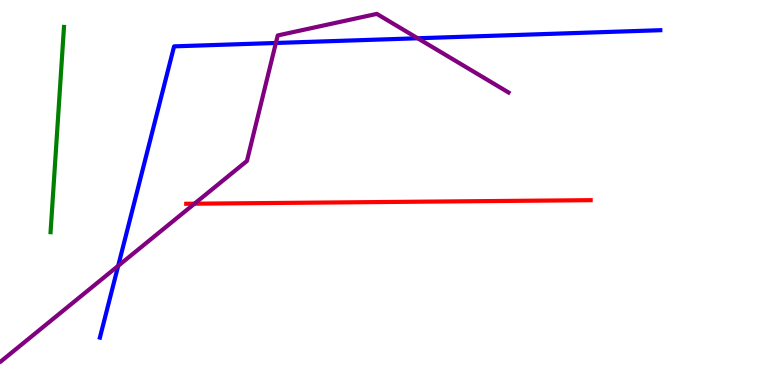[{'lines': ['blue', 'red'], 'intersections': []}, {'lines': ['green', 'red'], 'intersections': []}, {'lines': ['purple', 'red'], 'intersections': [{'x': 2.51, 'y': 4.71}]}, {'lines': ['blue', 'green'], 'intersections': []}, {'lines': ['blue', 'purple'], 'intersections': [{'x': 1.52, 'y': 3.09}, {'x': 3.56, 'y': 8.88}, {'x': 5.39, 'y': 9.01}]}, {'lines': ['green', 'purple'], 'intersections': []}]